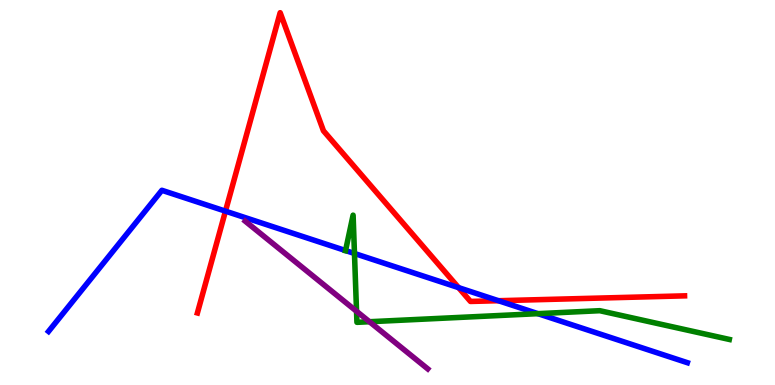[{'lines': ['blue', 'red'], 'intersections': [{'x': 2.91, 'y': 4.52}, {'x': 5.92, 'y': 2.53}, {'x': 6.43, 'y': 2.19}]}, {'lines': ['green', 'red'], 'intersections': []}, {'lines': ['purple', 'red'], 'intersections': []}, {'lines': ['blue', 'green'], 'intersections': [{'x': 4.46, 'y': 3.49}, {'x': 4.57, 'y': 3.42}, {'x': 6.94, 'y': 1.85}]}, {'lines': ['blue', 'purple'], 'intersections': []}, {'lines': ['green', 'purple'], 'intersections': [{'x': 4.6, 'y': 1.92}, {'x': 4.77, 'y': 1.64}]}]